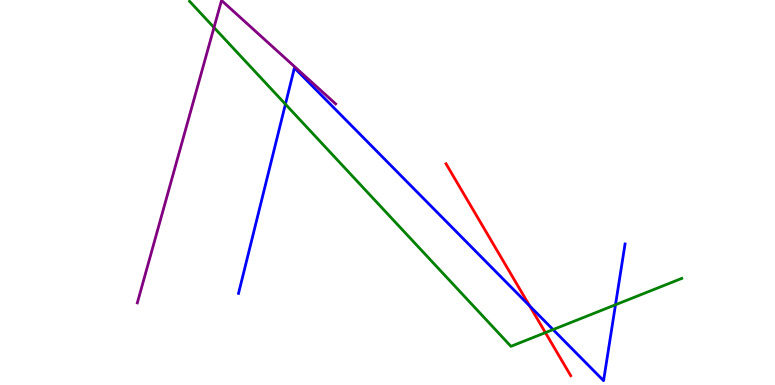[{'lines': ['blue', 'red'], 'intersections': [{'x': 6.83, 'y': 2.05}]}, {'lines': ['green', 'red'], 'intersections': [{'x': 7.04, 'y': 1.36}]}, {'lines': ['purple', 'red'], 'intersections': []}, {'lines': ['blue', 'green'], 'intersections': [{'x': 3.68, 'y': 7.29}, {'x': 7.14, 'y': 1.44}, {'x': 7.94, 'y': 2.08}]}, {'lines': ['blue', 'purple'], 'intersections': []}, {'lines': ['green', 'purple'], 'intersections': [{'x': 2.76, 'y': 9.29}]}]